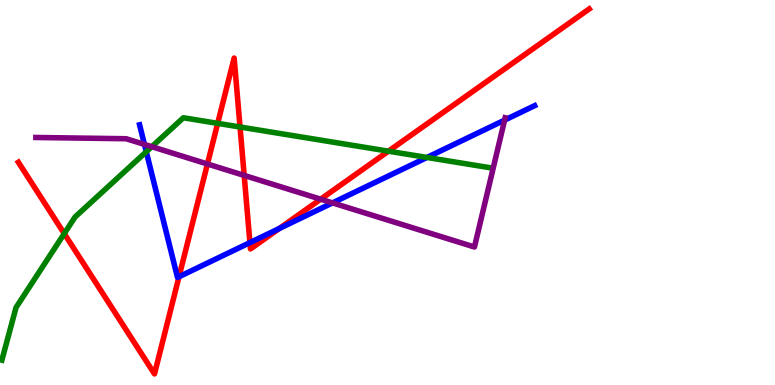[{'lines': ['blue', 'red'], 'intersections': [{'x': 2.31, 'y': 2.81}, {'x': 3.22, 'y': 3.7}, {'x': 3.6, 'y': 4.07}]}, {'lines': ['green', 'red'], 'intersections': [{'x': 0.829, 'y': 3.93}, {'x': 2.81, 'y': 6.8}, {'x': 3.1, 'y': 6.7}, {'x': 5.01, 'y': 6.07}]}, {'lines': ['purple', 'red'], 'intersections': [{'x': 2.68, 'y': 5.74}, {'x': 3.15, 'y': 5.44}, {'x': 4.14, 'y': 4.83}]}, {'lines': ['blue', 'green'], 'intersections': [{'x': 1.89, 'y': 6.06}, {'x': 5.51, 'y': 5.91}]}, {'lines': ['blue', 'purple'], 'intersections': [{'x': 1.86, 'y': 6.25}, {'x': 4.29, 'y': 4.73}, {'x': 6.51, 'y': 6.88}]}, {'lines': ['green', 'purple'], 'intersections': [{'x': 1.96, 'y': 6.19}]}]